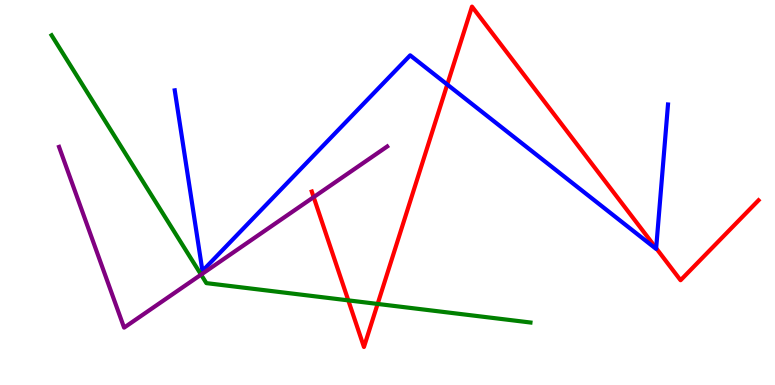[{'lines': ['blue', 'red'], 'intersections': [{'x': 5.77, 'y': 7.8}, {'x': 8.47, 'y': 3.55}]}, {'lines': ['green', 'red'], 'intersections': [{'x': 4.49, 'y': 2.2}, {'x': 4.87, 'y': 2.11}]}, {'lines': ['purple', 'red'], 'intersections': [{'x': 4.05, 'y': 4.88}]}, {'lines': ['blue', 'green'], 'intersections': []}, {'lines': ['blue', 'purple'], 'intersections': []}, {'lines': ['green', 'purple'], 'intersections': [{'x': 2.59, 'y': 2.87}]}]